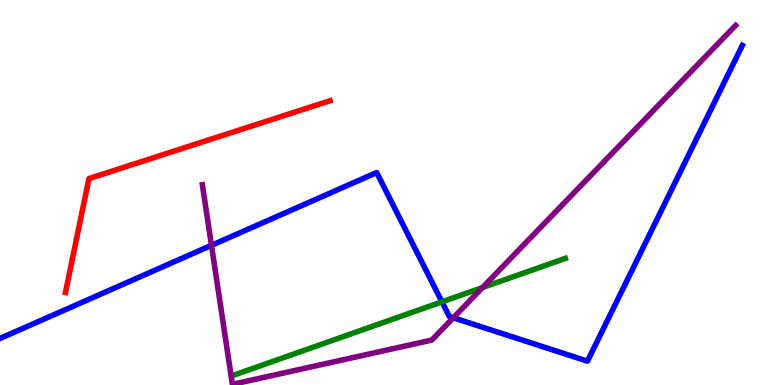[{'lines': ['blue', 'red'], 'intersections': []}, {'lines': ['green', 'red'], 'intersections': []}, {'lines': ['purple', 'red'], 'intersections': []}, {'lines': ['blue', 'green'], 'intersections': [{'x': 5.7, 'y': 2.16}]}, {'lines': ['blue', 'purple'], 'intersections': [{'x': 2.73, 'y': 3.63}, {'x': 5.85, 'y': 1.75}]}, {'lines': ['green', 'purple'], 'intersections': [{'x': 6.23, 'y': 2.53}]}]